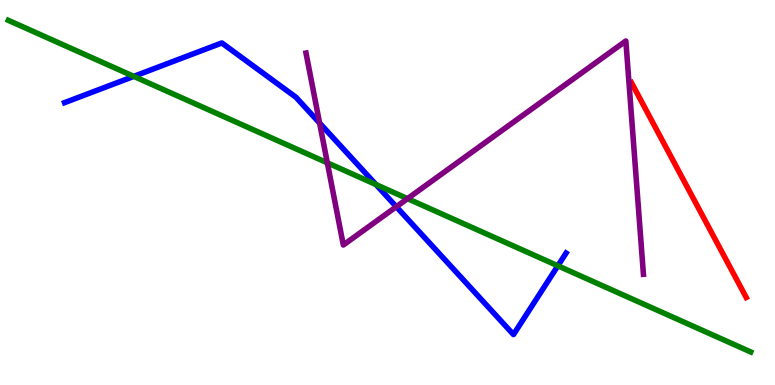[{'lines': ['blue', 'red'], 'intersections': []}, {'lines': ['green', 'red'], 'intersections': []}, {'lines': ['purple', 'red'], 'intersections': []}, {'lines': ['blue', 'green'], 'intersections': [{'x': 1.73, 'y': 8.02}, {'x': 4.85, 'y': 5.21}, {'x': 7.2, 'y': 3.1}]}, {'lines': ['blue', 'purple'], 'intersections': [{'x': 4.12, 'y': 6.8}, {'x': 5.11, 'y': 4.63}]}, {'lines': ['green', 'purple'], 'intersections': [{'x': 4.22, 'y': 5.77}, {'x': 5.26, 'y': 4.84}]}]